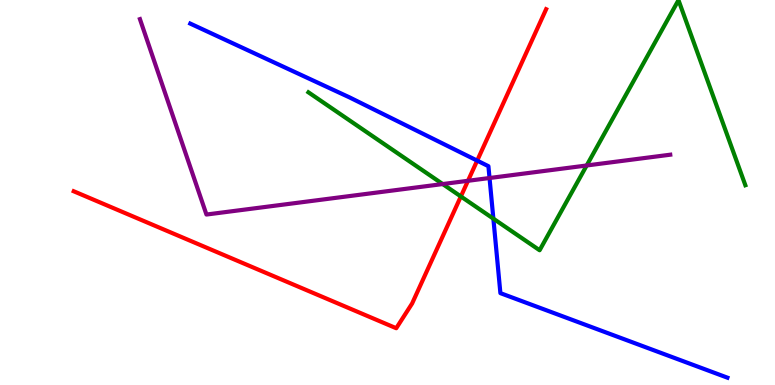[{'lines': ['blue', 'red'], 'intersections': [{'x': 6.16, 'y': 5.83}]}, {'lines': ['green', 'red'], 'intersections': [{'x': 5.95, 'y': 4.9}]}, {'lines': ['purple', 'red'], 'intersections': [{'x': 6.04, 'y': 5.3}]}, {'lines': ['blue', 'green'], 'intersections': [{'x': 6.37, 'y': 4.32}]}, {'lines': ['blue', 'purple'], 'intersections': [{'x': 6.32, 'y': 5.38}]}, {'lines': ['green', 'purple'], 'intersections': [{'x': 5.71, 'y': 5.22}, {'x': 7.57, 'y': 5.7}]}]